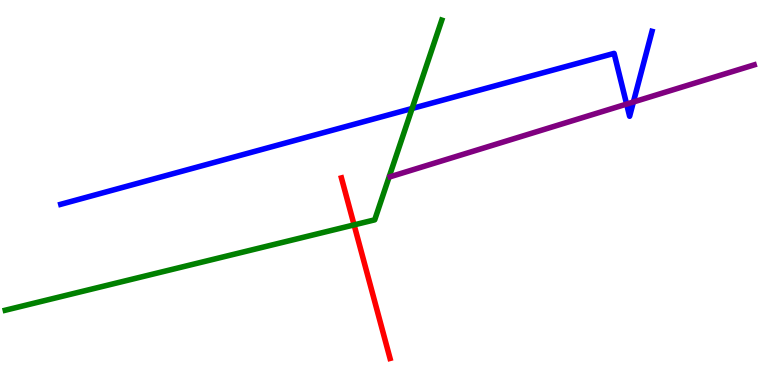[{'lines': ['blue', 'red'], 'intersections': []}, {'lines': ['green', 'red'], 'intersections': [{'x': 4.57, 'y': 4.16}]}, {'lines': ['purple', 'red'], 'intersections': []}, {'lines': ['blue', 'green'], 'intersections': [{'x': 5.32, 'y': 7.18}]}, {'lines': ['blue', 'purple'], 'intersections': [{'x': 8.09, 'y': 7.3}, {'x': 8.17, 'y': 7.35}]}, {'lines': ['green', 'purple'], 'intersections': []}]